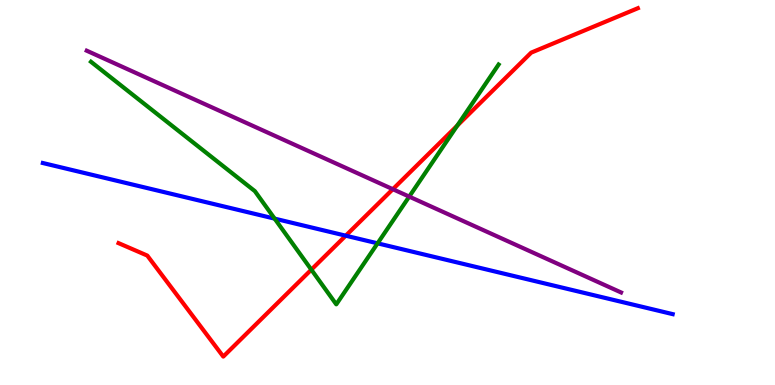[{'lines': ['blue', 'red'], 'intersections': [{'x': 4.46, 'y': 3.88}]}, {'lines': ['green', 'red'], 'intersections': [{'x': 4.02, 'y': 3.0}, {'x': 5.9, 'y': 6.74}]}, {'lines': ['purple', 'red'], 'intersections': [{'x': 5.07, 'y': 5.09}]}, {'lines': ['blue', 'green'], 'intersections': [{'x': 3.54, 'y': 4.32}, {'x': 4.87, 'y': 3.68}]}, {'lines': ['blue', 'purple'], 'intersections': []}, {'lines': ['green', 'purple'], 'intersections': [{'x': 5.28, 'y': 4.89}]}]